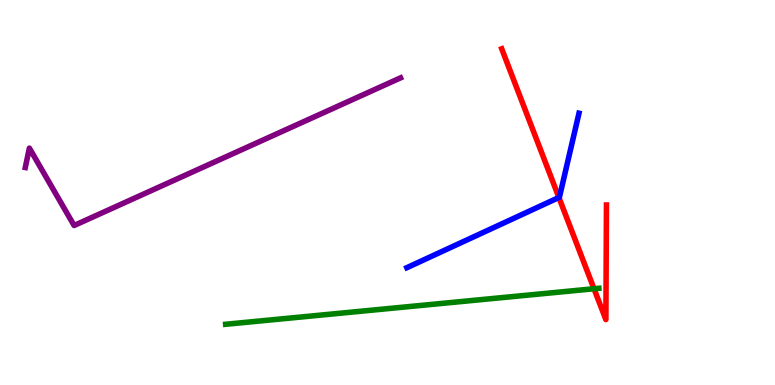[{'lines': ['blue', 'red'], 'intersections': [{'x': 7.21, 'y': 4.87}]}, {'lines': ['green', 'red'], 'intersections': [{'x': 7.66, 'y': 2.5}]}, {'lines': ['purple', 'red'], 'intersections': []}, {'lines': ['blue', 'green'], 'intersections': []}, {'lines': ['blue', 'purple'], 'intersections': []}, {'lines': ['green', 'purple'], 'intersections': []}]